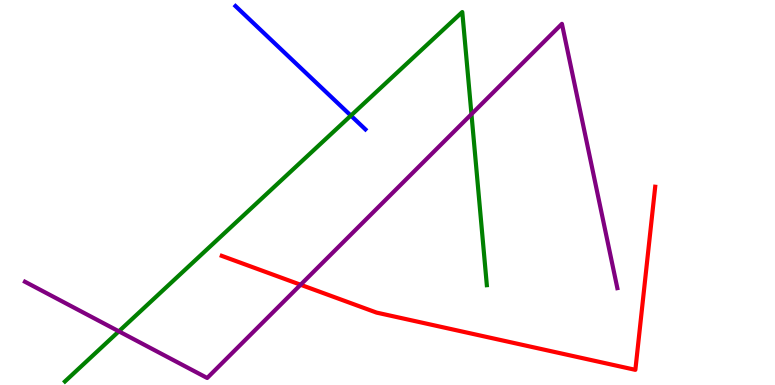[{'lines': ['blue', 'red'], 'intersections': []}, {'lines': ['green', 'red'], 'intersections': []}, {'lines': ['purple', 'red'], 'intersections': [{'x': 3.88, 'y': 2.6}]}, {'lines': ['blue', 'green'], 'intersections': [{'x': 4.53, 'y': 7.0}]}, {'lines': ['blue', 'purple'], 'intersections': []}, {'lines': ['green', 'purple'], 'intersections': [{'x': 1.53, 'y': 1.39}, {'x': 6.08, 'y': 7.03}]}]